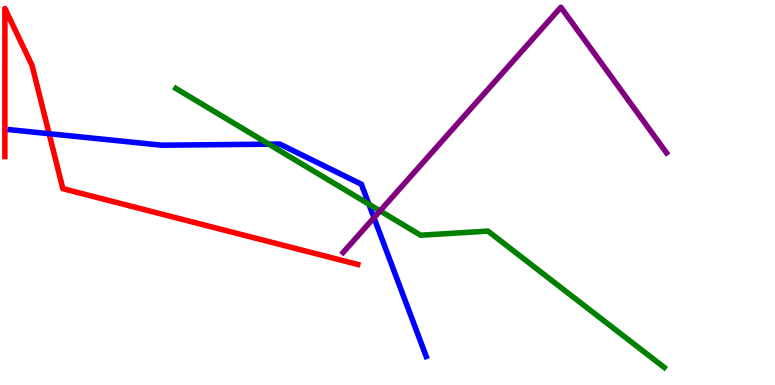[{'lines': ['blue', 'red'], 'intersections': [{'x': 0.634, 'y': 6.53}]}, {'lines': ['green', 'red'], 'intersections': []}, {'lines': ['purple', 'red'], 'intersections': []}, {'lines': ['blue', 'green'], 'intersections': [{'x': 3.47, 'y': 6.26}, {'x': 4.76, 'y': 4.7}]}, {'lines': ['blue', 'purple'], 'intersections': [{'x': 4.83, 'y': 4.34}]}, {'lines': ['green', 'purple'], 'intersections': [{'x': 4.9, 'y': 4.52}]}]